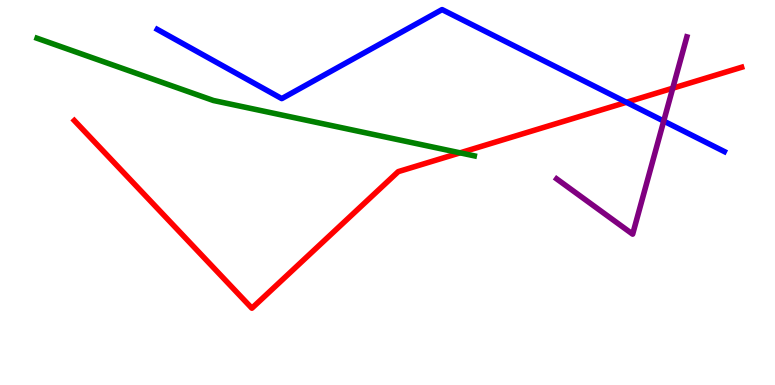[{'lines': ['blue', 'red'], 'intersections': [{'x': 8.08, 'y': 7.34}]}, {'lines': ['green', 'red'], 'intersections': [{'x': 5.94, 'y': 6.03}]}, {'lines': ['purple', 'red'], 'intersections': [{'x': 8.68, 'y': 7.71}]}, {'lines': ['blue', 'green'], 'intersections': []}, {'lines': ['blue', 'purple'], 'intersections': [{'x': 8.56, 'y': 6.86}]}, {'lines': ['green', 'purple'], 'intersections': []}]